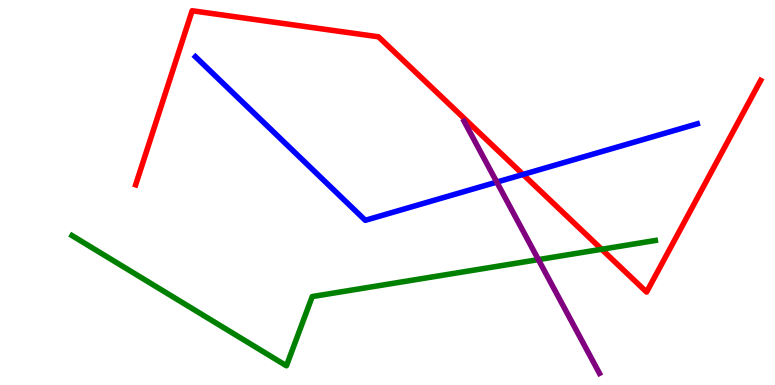[{'lines': ['blue', 'red'], 'intersections': [{'x': 6.75, 'y': 5.47}]}, {'lines': ['green', 'red'], 'intersections': [{'x': 7.76, 'y': 3.53}]}, {'lines': ['purple', 'red'], 'intersections': []}, {'lines': ['blue', 'green'], 'intersections': []}, {'lines': ['blue', 'purple'], 'intersections': [{'x': 6.41, 'y': 5.27}]}, {'lines': ['green', 'purple'], 'intersections': [{'x': 6.95, 'y': 3.26}]}]